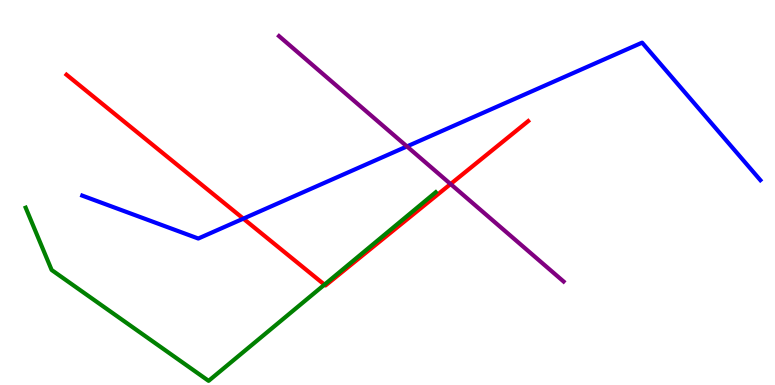[{'lines': ['blue', 'red'], 'intersections': [{'x': 3.14, 'y': 4.32}]}, {'lines': ['green', 'red'], 'intersections': [{'x': 4.19, 'y': 2.61}]}, {'lines': ['purple', 'red'], 'intersections': [{'x': 5.81, 'y': 5.22}]}, {'lines': ['blue', 'green'], 'intersections': []}, {'lines': ['blue', 'purple'], 'intersections': [{'x': 5.25, 'y': 6.2}]}, {'lines': ['green', 'purple'], 'intersections': []}]